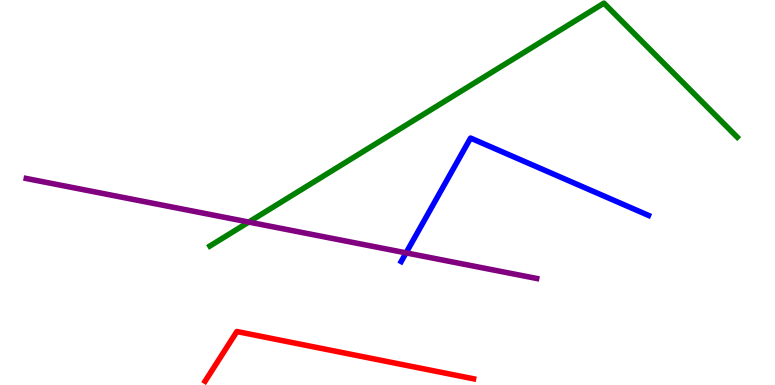[{'lines': ['blue', 'red'], 'intersections': []}, {'lines': ['green', 'red'], 'intersections': []}, {'lines': ['purple', 'red'], 'intersections': []}, {'lines': ['blue', 'green'], 'intersections': []}, {'lines': ['blue', 'purple'], 'intersections': [{'x': 5.24, 'y': 3.43}]}, {'lines': ['green', 'purple'], 'intersections': [{'x': 3.21, 'y': 4.23}]}]